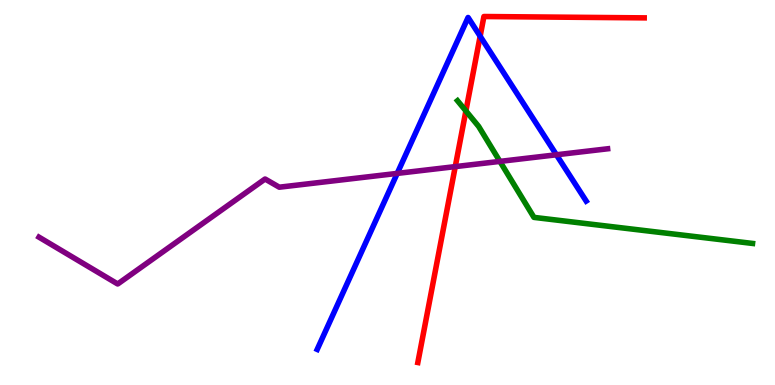[{'lines': ['blue', 'red'], 'intersections': [{'x': 6.2, 'y': 9.06}]}, {'lines': ['green', 'red'], 'intersections': [{'x': 6.01, 'y': 7.12}]}, {'lines': ['purple', 'red'], 'intersections': [{'x': 5.87, 'y': 5.67}]}, {'lines': ['blue', 'green'], 'intersections': []}, {'lines': ['blue', 'purple'], 'intersections': [{'x': 5.13, 'y': 5.5}, {'x': 7.18, 'y': 5.98}]}, {'lines': ['green', 'purple'], 'intersections': [{'x': 6.45, 'y': 5.81}]}]